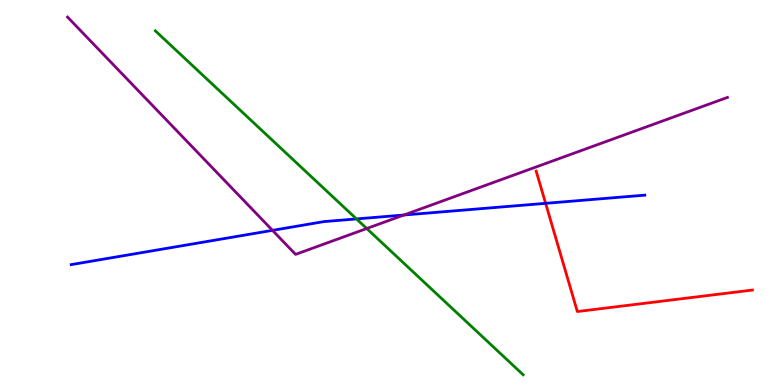[{'lines': ['blue', 'red'], 'intersections': [{'x': 7.04, 'y': 4.72}]}, {'lines': ['green', 'red'], 'intersections': []}, {'lines': ['purple', 'red'], 'intersections': []}, {'lines': ['blue', 'green'], 'intersections': [{'x': 4.6, 'y': 4.31}]}, {'lines': ['blue', 'purple'], 'intersections': [{'x': 3.52, 'y': 4.02}, {'x': 5.21, 'y': 4.42}]}, {'lines': ['green', 'purple'], 'intersections': [{'x': 4.73, 'y': 4.06}]}]